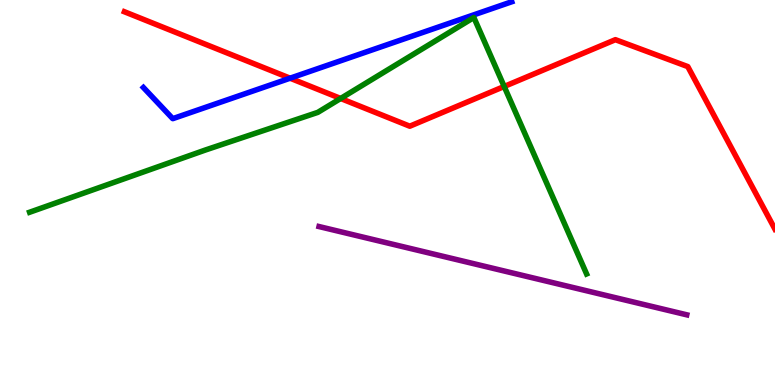[{'lines': ['blue', 'red'], 'intersections': [{'x': 3.74, 'y': 7.97}]}, {'lines': ['green', 'red'], 'intersections': [{'x': 4.4, 'y': 7.44}, {'x': 6.51, 'y': 7.75}]}, {'lines': ['purple', 'red'], 'intersections': []}, {'lines': ['blue', 'green'], 'intersections': []}, {'lines': ['blue', 'purple'], 'intersections': []}, {'lines': ['green', 'purple'], 'intersections': []}]